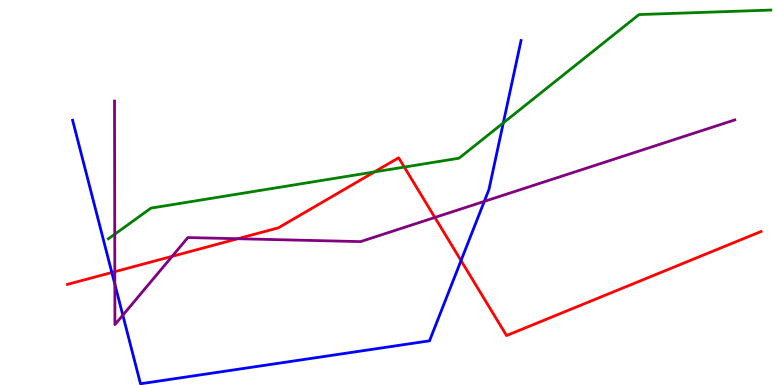[{'lines': ['blue', 'red'], 'intersections': [{'x': 1.44, 'y': 2.92}, {'x': 5.95, 'y': 3.23}]}, {'lines': ['green', 'red'], 'intersections': [{'x': 4.83, 'y': 5.53}, {'x': 5.22, 'y': 5.66}]}, {'lines': ['purple', 'red'], 'intersections': [{'x': 1.48, 'y': 2.94}, {'x': 2.22, 'y': 3.34}, {'x': 3.07, 'y': 3.8}, {'x': 5.61, 'y': 4.35}]}, {'lines': ['blue', 'green'], 'intersections': [{'x': 6.49, 'y': 6.81}]}, {'lines': ['blue', 'purple'], 'intersections': [{'x': 1.48, 'y': 2.62}, {'x': 1.58, 'y': 1.81}, {'x': 6.25, 'y': 4.77}]}, {'lines': ['green', 'purple'], 'intersections': [{'x': 1.48, 'y': 3.92}]}]